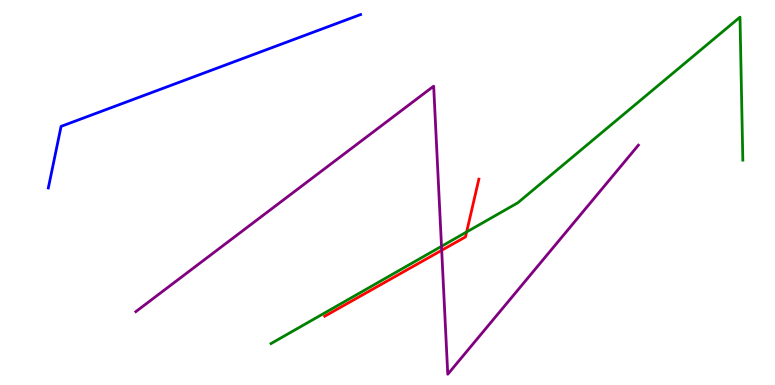[{'lines': ['blue', 'red'], 'intersections': []}, {'lines': ['green', 'red'], 'intersections': [{'x': 6.02, 'y': 3.97}]}, {'lines': ['purple', 'red'], 'intersections': [{'x': 5.7, 'y': 3.5}]}, {'lines': ['blue', 'green'], 'intersections': []}, {'lines': ['blue', 'purple'], 'intersections': []}, {'lines': ['green', 'purple'], 'intersections': [{'x': 5.7, 'y': 3.6}]}]